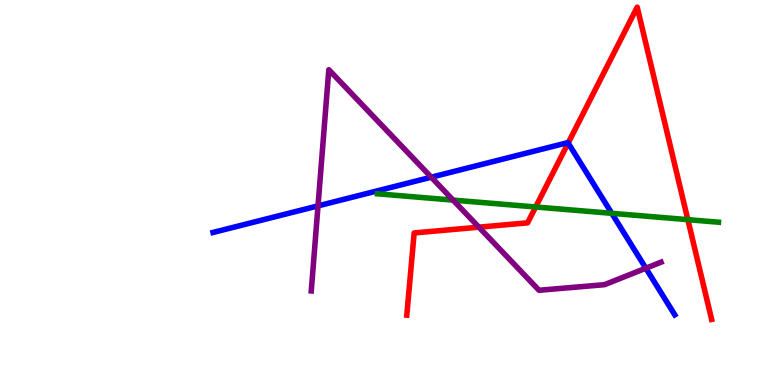[{'lines': ['blue', 'red'], 'intersections': [{'x': 7.33, 'y': 6.29}]}, {'lines': ['green', 'red'], 'intersections': [{'x': 6.91, 'y': 4.62}, {'x': 8.88, 'y': 4.29}]}, {'lines': ['purple', 'red'], 'intersections': [{'x': 6.18, 'y': 4.1}]}, {'lines': ['blue', 'green'], 'intersections': [{'x': 7.89, 'y': 4.46}]}, {'lines': ['blue', 'purple'], 'intersections': [{'x': 4.1, 'y': 4.65}, {'x': 5.56, 'y': 5.4}, {'x': 8.33, 'y': 3.03}]}, {'lines': ['green', 'purple'], 'intersections': [{'x': 5.85, 'y': 4.8}]}]